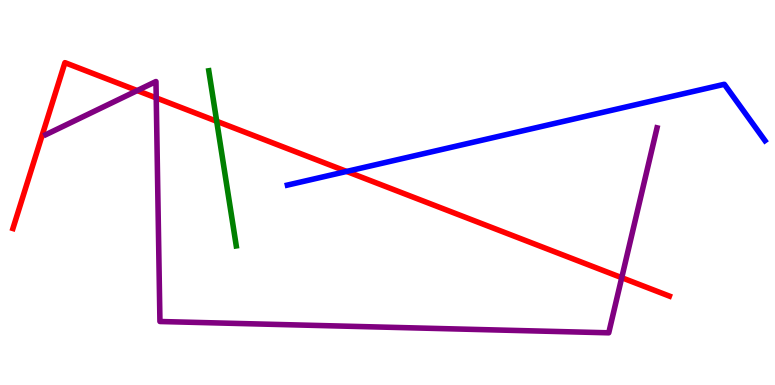[{'lines': ['blue', 'red'], 'intersections': [{'x': 4.47, 'y': 5.55}]}, {'lines': ['green', 'red'], 'intersections': [{'x': 2.8, 'y': 6.85}]}, {'lines': ['purple', 'red'], 'intersections': [{'x': 1.77, 'y': 7.65}, {'x': 2.02, 'y': 7.46}, {'x': 8.02, 'y': 2.79}]}, {'lines': ['blue', 'green'], 'intersections': []}, {'lines': ['blue', 'purple'], 'intersections': []}, {'lines': ['green', 'purple'], 'intersections': []}]